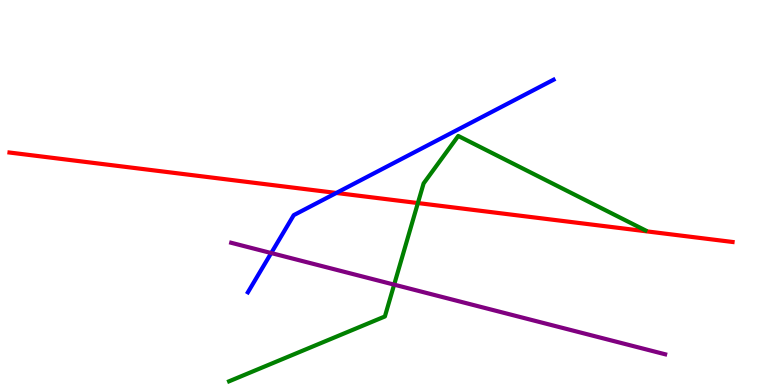[{'lines': ['blue', 'red'], 'intersections': [{'x': 4.34, 'y': 4.99}]}, {'lines': ['green', 'red'], 'intersections': [{'x': 5.39, 'y': 4.73}]}, {'lines': ['purple', 'red'], 'intersections': []}, {'lines': ['blue', 'green'], 'intersections': []}, {'lines': ['blue', 'purple'], 'intersections': [{'x': 3.5, 'y': 3.43}]}, {'lines': ['green', 'purple'], 'intersections': [{'x': 5.09, 'y': 2.61}]}]